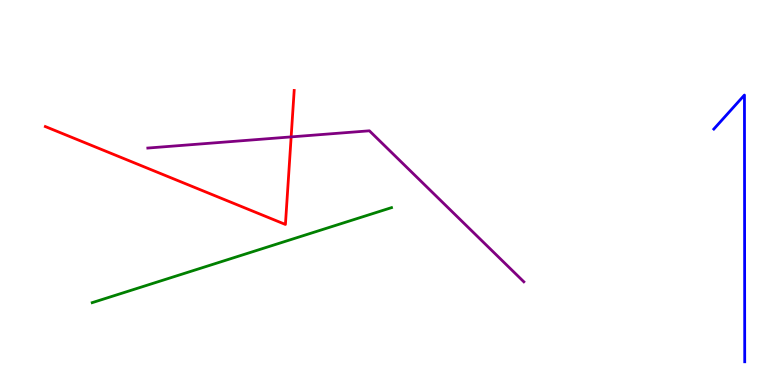[{'lines': ['blue', 'red'], 'intersections': []}, {'lines': ['green', 'red'], 'intersections': []}, {'lines': ['purple', 'red'], 'intersections': [{'x': 3.76, 'y': 6.44}]}, {'lines': ['blue', 'green'], 'intersections': []}, {'lines': ['blue', 'purple'], 'intersections': []}, {'lines': ['green', 'purple'], 'intersections': []}]